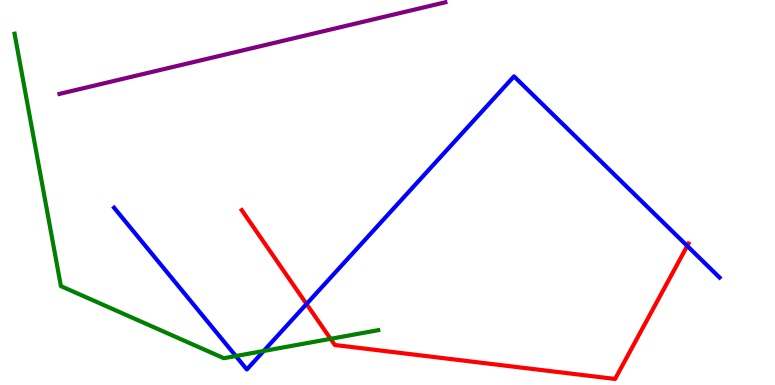[{'lines': ['blue', 'red'], 'intersections': [{'x': 3.96, 'y': 2.1}, {'x': 8.87, 'y': 3.61}]}, {'lines': ['green', 'red'], 'intersections': [{'x': 4.27, 'y': 1.2}]}, {'lines': ['purple', 'red'], 'intersections': []}, {'lines': ['blue', 'green'], 'intersections': [{'x': 3.04, 'y': 0.752}, {'x': 3.4, 'y': 0.884}]}, {'lines': ['blue', 'purple'], 'intersections': []}, {'lines': ['green', 'purple'], 'intersections': []}]